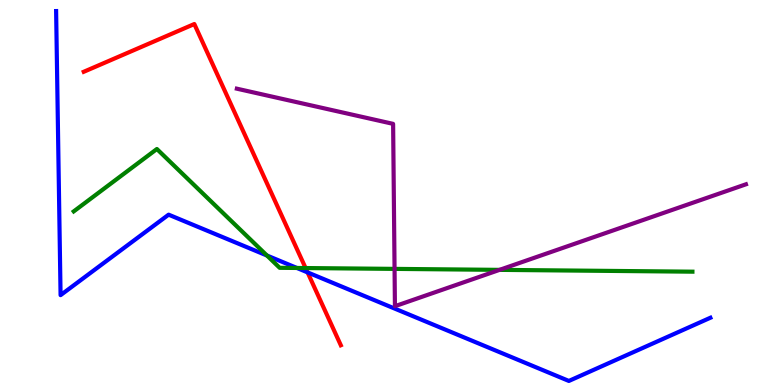[{'lines': ['blue', 'red'], 'intersections': [{'x': 3.97, 'y': 2.92}]}, {'lines': ['green', 'red'], 'intersections': [{'x': 3.94, 'y': 3.04}]}, {'lines': ['purple', 'red'], 'intersections': []}, {'lines': ['blue', 'green'], 'intersections': [{'x': 3.44, 'y': 3.36}, {'x': 3.83, 'y': 3.04}]}, {'lines': ['blue', 'purple'], 'intersections': []}, {'lines': ['green', 'purple'], 'intersections': [{'x': 5.09, 'y': 3.02}, {'x': 6.45, 'y': 2.99}]}]